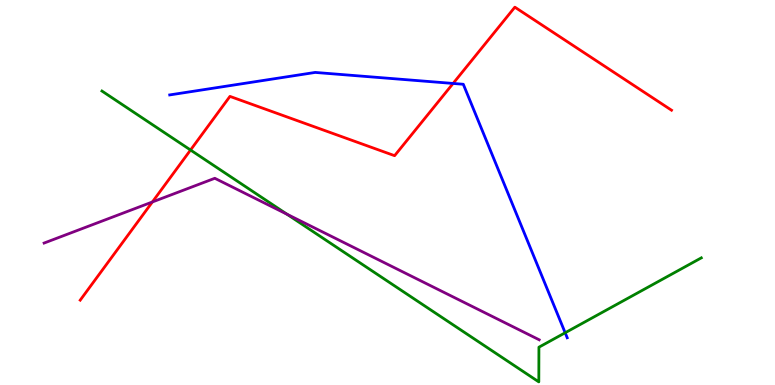[{'lines': ['blue', 'red'], 'intersections': [{'x': 5.85, 'y': 7.83}]}, {'lines': ['green', 'red'], 'intersections': [{'x': 2.46, 'y': 6.1}]}, {'lines': ['purple', 'red'], 'intersections': [{'x': 1.97, 'y': 4.75}]}, {'lines': ['blue', 'green'], 'intersections': [{'x': 7.29, 'y': 1.36}]}, {'lines': ['blue', 'purple'], 'intersections': []}, {'lines': ['green', 'purple'], 'intersections': [{'x': 3.7, 'y': 4.44}]}]